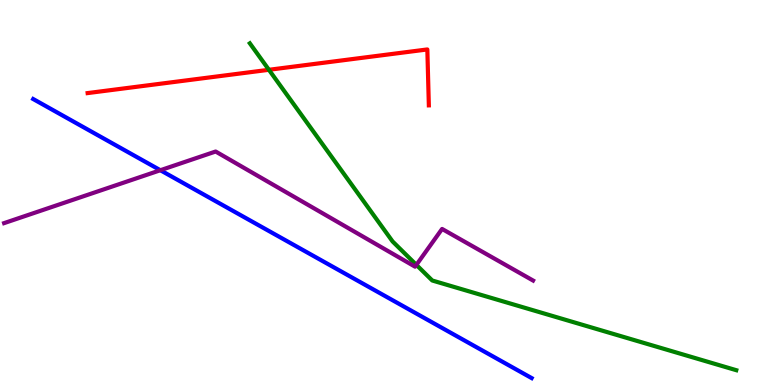[{'lines': ['blue', 'red'], 'intersections': []}, {'lines': ['green', 'red'], 'intersections': [{'x': 3.47, 'y': 8.19}]}, {'lines': ['purple', 'red'], 'intersections': []}, {'lines': ['blue', 'green'], 'intersections': []}, {'lines': ['blue', 'purple'], 'intersections': [{'x': 2.07, 'y': 5.58}]}, {'lines': ['green', 'purple'], 'intersections': [{'x': 5.37, 'y': 3.12}]}]